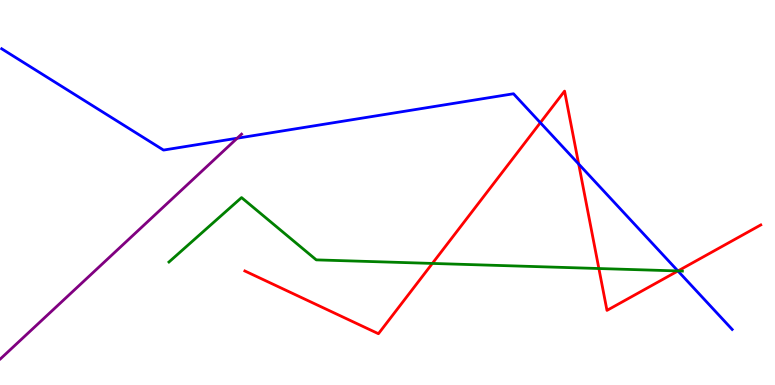[{'lines': ['blue', 'red'], 'intersections': [{'x': 6.97, 'y': 6.81}, {'x': 7.47, 'y': 5.74}, {'x': 8.75, 'y': 2.96}]}, {'lines': ['green', 'red'], 'intersections': [{'x': 5.58, 'y': 3.16}, {'x': 7.73, 'y': 3.03}, {'x': 8.75, 'y': 2.96}]}, {'lines': ['purple', 'red'], 'intersections': []}, {'lines': ['blue', 'green'], 'intersections': [{'x': 8.75, 'y': 2.96}]}, {'lines': ['blue', 'purple'], 'intersections': [{'x': 3.06, 'y': 6.41}]}, {'lines': ['green', 'purple'], 'intersections': []}]